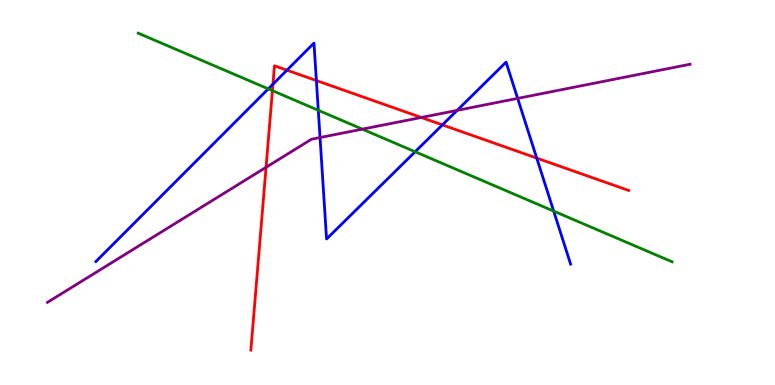[{'lines': ['blue', 'red'], 'intersections': [{'x': 3.52, 'y': 7.81}, {'x': 3.7, 'y': 8.18}, {'x': 4.08, 'y': 7.91}, {'x': 5.71, 'y': 6.76}, {'x': 6.93, 'y': 5.89}]}, {'lines': ['green', 'red'], 'intersections': [{'x': 3.52, 'y': 7.65}]}, {'lines': ['purple', 'red'], 'intersections': [{'x': 3.43, 'y': 5.65}, {'x': 5.44, 'y': 6.95}]}, {'lines': ['blue', 'green'], 'intersections': [{'x': 3.46, 'y': 7.69}, {'x': 4.11, 'y': 7.14}, {'x': 5.36, 'y': 6.06}, {'x': 7.14, 'y': 4.52}]}, {'lines': ['blue', 'purple'], 'intersections': [{'x': 4.13, 'y': 6.43}, {'x': 5.9, 'y': 7.13}, {'x': 6.68, 'y': 7.44}]}, {'lines': ['green', 'purple'], 'intersections': [{'x': 4.68, 'y': 6.65}]}]